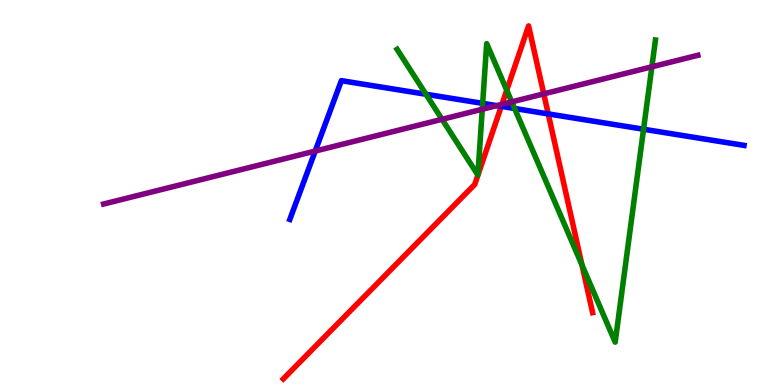[{'lines': ['blue', 'red'], 'intersections': [{'x': 6.47, 'y': 7.24}, {'x': 7.07, 'y': 7.04}]}, {'lines': ['green', 'red'], 'intersections': [{'x': 6.54, 'y': 7.66}, {'x': 7.51, 'y': 3.12}]}, {'lines': ['purple', 'red'], 'intersections': [{'x': 6.48, 'y': 7.29}, {'x': 7.02, 'y': 7.56}]}, {'lines': ['blue', 'green'], 'intersections': [{'x': 5.5, 'y': 7.55}, {'x': 6.23, 'y': 7.32}, {'x': 6.64, 'y': 7.18}, {'x': 8.3, 'y': 6.64}]}, {'lines': ['blue', 'purple'], 'intersections': [{'x': 4.07, 'y': 6.08}, {'x': 6.41, 'y': 7.26}]}, {'lines': ['green', 'purple'], 'intersections': [{'x': 5.7, 'y': 6.9}, {'x': 6.22, 'y': 7.16}, {'x': 6.6, 'y': 7.35}, {'x': 8.41, 'y': 8.26}]}]